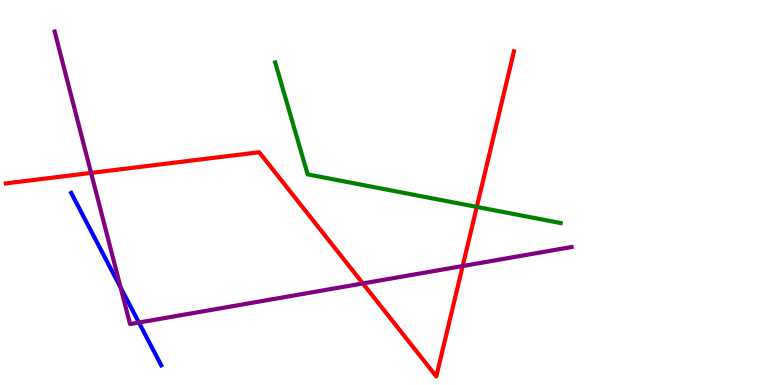[{'lines': ['blue', 'red'], 'intersections': []}, {'lines': ['green', 'red'], 'intersections': [{'x': 6.15, 'y': 4.63}]}, {'lines': ['purple', 'red'], 'intersections': [{'x': 1.18, 'y': 5.51}, {'x': 4.68, 'y': 2.64}, {'x': 5.97, 'y': 3.09}]}, {'lines': ['blue', 'green'], 'intersections': []}, {'lines': ['blue', 'purple'], 'intersections': [{'x': 1.56, 'y': 2.53}, {'x': 1.79, 'y': 1.62}]}, {'lines': ['green', 'purple'], 'intersections': []}]